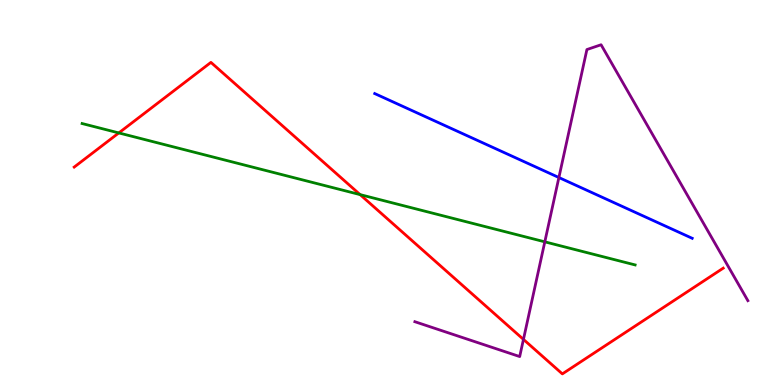[{'lines': ['blue', 'red'], 'intersections': []}, {'lines': ['green', 'red'], 'intersections': [{'x': 1.53, 'y': 6.55}, {'x': 4.65, 'y': 4.95}]}, {'lines': ['purple', 'red'], 'intersections': [{'x': 6.75, 'y': 1.18}]}, {'lines': ['blue', 'green'], 'intersections': []}, {'lines': ['blue', 'purple'], 'intersections': [{'x': 7.21, 'y': 5.39}]}, {'lines': ['green', 'purple'], 'intersections': [{'x': 7.03, 'y': 3.72}]}]